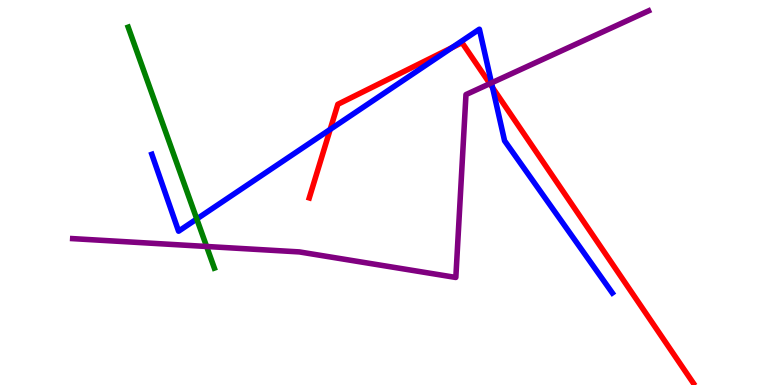[{'lines': ['blue', 'red'], 'intersections': [{'x': 4.26, 'y': 6.64}, {'x': 5.83, 'y': 8.76}, {'x': 6.36, 'y': 7.72}]}, {'lines': ['green', 'red'], 'intersections': []}, {'lines': ['purple', 'red'], 'intersections': [{'x': 6.32, 'y': 7.83}]}, {'lines': ['blue', 'green'], 'intersections': [{'x': 2.54, 'y': 4.31}]}, {'lines': ['blue', 'purple'], 'intersections': [{'x': 6.34, 'y': 7.85}]}, {'lines': ['green', 'purple'], 'intersections': [{'x': 2.67, 'y': 3.6}]}]